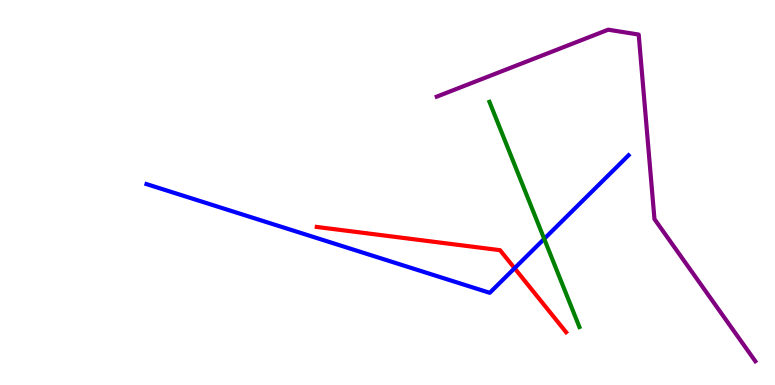[{'lines': ['blue', 'red'], 'intersections': [{'x': 6.64, 'y': 3.03}]}, {'lines': ['green', 'red'], 'intersections': []}, {'lines': ['purple', 'red'], 'intersections': []}, {'lines': ['blue', 'green'], 'intersections': [{'x': 7.02, 'y': 3.8}]}, {'lines': ['blue', 'purple'], 'intersections': []}, {'lines': ['green', 'purple'], 'intersections': []}]